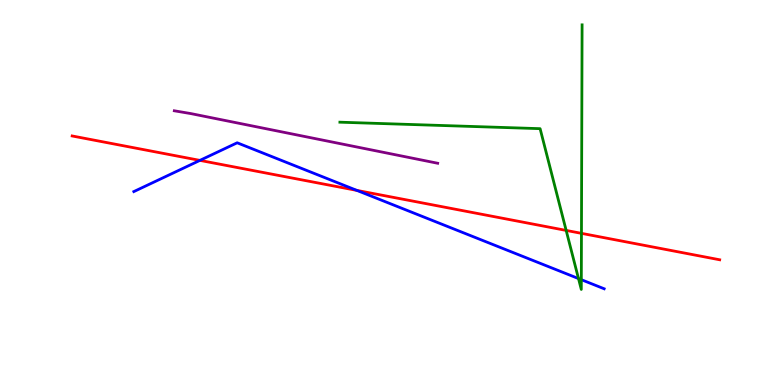[{'lines': ['blue', 'red'], 'intersections': [{'x': 2.58, 'y': 5.83}, {'x': 4.6, 'y': 5.05}]}, {'lines': ['green', 'red'], 'intersections': [{'x': 7.31, 'y': 4.02}, {'x': 7.5, 'y': 3.94}]}, {'lines': ['purple', 'red'], 'intersections': []}, {'lines': ['blue', 'green'], 'intersections': [{'x': 7.46, 'y': 2.76}, {'x': 7.5, 'y': 2.74}]}, {'lines': ['blue', 'purple'], 'intersections': []}, {'lines': ['green', 'purple'], 'intersections': []}]